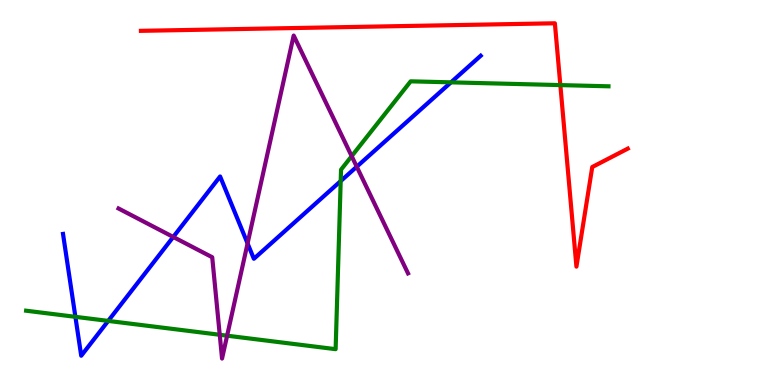[{'lines': ['blue', 'red'], 'intersections': []}, {'lines': ['green', 'red'], 'intersections': [{'x': 7.23, 'y': 7.79}]}, {'lines': ['purple', 'red'], 'intersections': []}, {'lines': ['blue', 'green'], 'intersections': [{'x': 0.973, 'y': 1.77}, {'x': 1.4, 'y': 1.66}, {'x': 4.4, 'y': 5.3}, {'x': 5.82, 'y': 7.86}]}, {'lines': ['blue', 'purple'], 'intersections': [{'x': 2.24, 'y': 3.85}, {'x': 3.19, 'y': 3.68}, {'x': 4.6, 'y': 5.67}]}, {'lines': ['green', 'purple'], 'intersections': [{'x': 2.84, 'y': 1.3}, {'x': 2.93, 'y': 1.28}, {'x': 4.54, 'y': 5.94}]}]